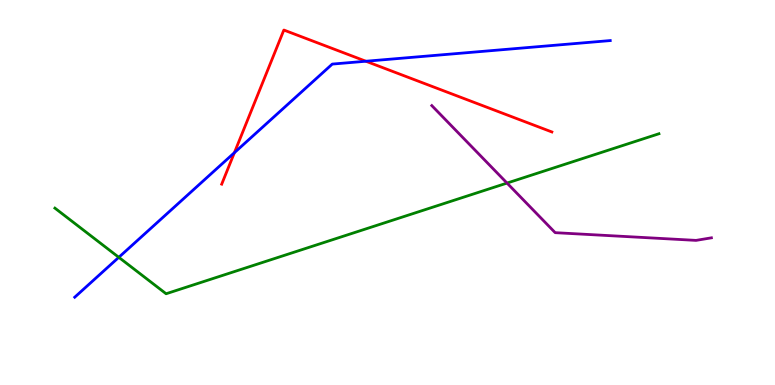[{'lines': ['blue', 'red'], 'intersections': [{'x': 3.02, 'y': 6.03}, {'x': 4.72, 'y': 8.41}]}, {'lines': ['green', 'red'], 'intersections': []}, {'lines': ['purple', 'red'], 'intersections': []}, {'lines': ['blue', 'green'], 'intersections': [{'x': 1.53, 'y': 3.32}]}, {'lines': ['blue', 'purple'], 'intersections': []}, {'lines': ['green', 'purple'], 'intersections': [{'x': 6.54, 'y': 5.24}]}]